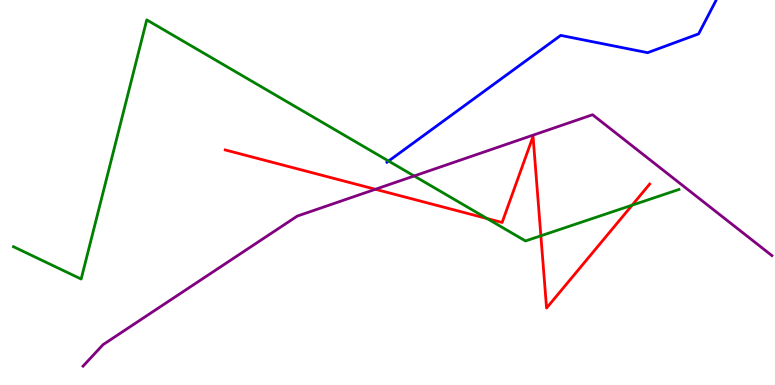[{'lines': ['blue', 'red'], 'intersections': []}, {'lines': ['green', 'red'], 'intersections': [{'x': 6.28, 'y': 4.32}, {'x': 6.98, 'y': 3.88}, {'x': 8.16, 'y': 4.67}]}, {'lines': ['purple', 'red'], 'intersections': [{'x': 4.84, 'y': 5.08}]}, {'lines': ['blue', 'green'], 'intersections': [{'x': 5.01, 'y': 5.82}]}, {'lines': ['blue', 'purple'], 'intersections': []}, {'lines': ['green', 'purple'], 'intersections': [{'x': 5.34, 'y': 5.43}]}]